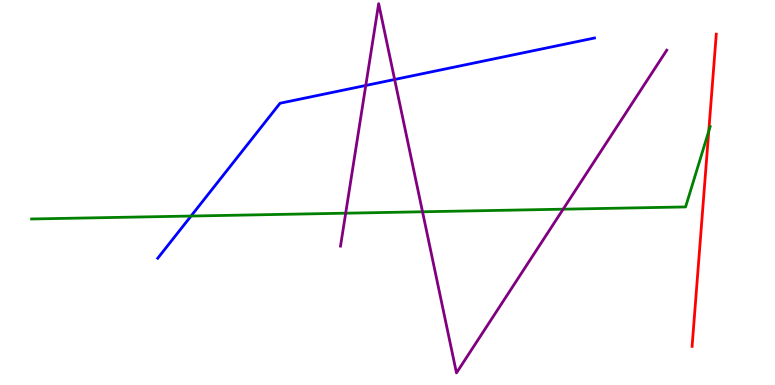[{'lines': ['blue', 'red'], 'intersections': []}, {'lines': ['green', 'red'], 'intersections': [{'x': 9.15, 'y': 6.59}]}, {'lines': ['purple', 'red'], 'intersections': []}, {'lines': ['blue', 'green'], 'intersections': [{'x': 2.47, 'y': 4.39}]}, {'lines': ['blue', 'purple'], 'intersections': [{'x': 4.72, 'y': 7.78}, {'x': 5.09, 'y': 7.94}]}, {'lines': ['green', 'purple'], 'intersections': [{'x': 4.46, 'y': 4.46}, {'x': 5.45, 'y': 4.5}, {'x': 7.27, 'y': 4.57}]}]